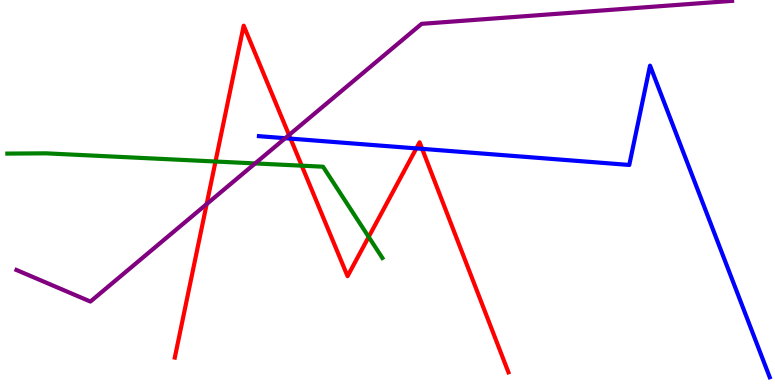[{'lines': ['blue', 'red'], 'intersections': [{'x': 3.75, 'y': 6.4}, {'x': 5.37, 'y': 6.15}, {'x': 5.45, 'y': 6.13}]}, {'lines': ['green', 'red'], 'intersections': [{'x': 2.78, 'y': 5.8}, {'x': 3.89, 'y': 5.7}, {'x': 4.76, 'y': 3.85}]}, {'lines': ['purple', 'red'], 'intersections': [{'x': 2.67, 'y': 4.7}, {'x': 3.73, 'y': 6.49}]}, {'lines': ['blue', 'green'], 'intersections': []}, {'lines': ['blue', 'purple'], 'intersections': [{'x': 3.68, 'y': 6.41}]}, {'lines': ['green', 'purple'], 'intersections': [{'x': 3.29, 'y': 5.76}]}]